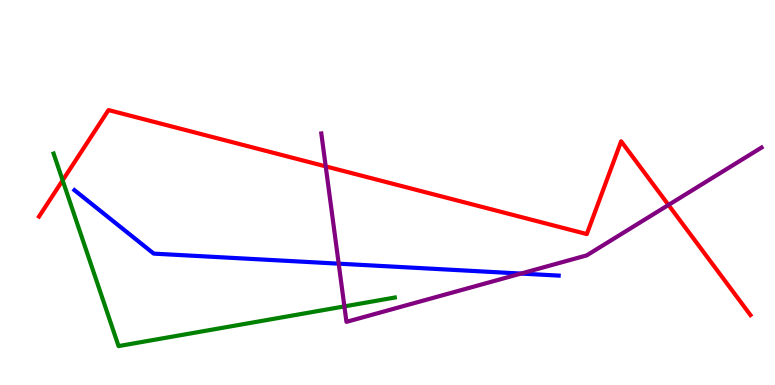[{'lines': ['blue', 'red'], 'intersections': []}, {'lines': ['green', 'red'], 'intersections': [{'x': 0.808, 'y': 5.32}]}, {'lines': ['purple', 'red'], 'intersections': [{'x': 4.2, 'y': 5.68}, {'x': 8.63, 'y': 4.68}]}, {'lines': ['blue', 'green'], 'intersections': []}, {'lines': ['blue', 'purple'], 'intersections': [{'x': 4.37, 'y': 3.15}, {'x': 6.72, 'y': 2.89}]}, {'lines': ['green', 'purple'], 'intersections': [{'x': 4.44, 'y': 2.04}]}]